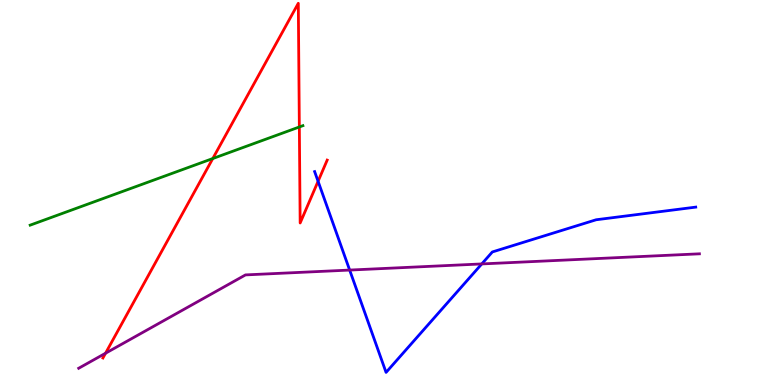[{'lines': ['blue', 'red'], 'intersections': [{'x': 4.1, 'y': 5.29}]}, {'lines': ['green', 'red'], 'intersections': [{'x': 2.75, 'y': 5.88}, {'x': 3.86, 'y': 6.7}]}, {'lines': ['purple', 'red'], 'intersections': [{'x': 1.36, 'y': 0.825}]}, {'lines': ['blue', 'green'], 'intersections': []}, {'lines': ['blue', 'purple'], 'intersections': [{'x': 4.51, 'y': 2.99}, {'x': 6.22, 'y': 3.14}]}, {'lines': ['green', 'purple'], 'intersections': []}]